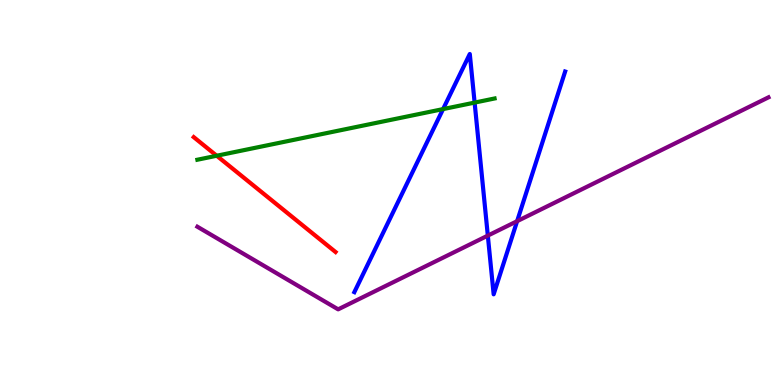[{'lines': ['blue', 'red'], 'intersections': []}, {'lines': ['green', 'red'], 'intersections': [{'x': 2.8, 'y': 5.95}]}, {'lines': ['purple', 'red'], 'intersections': []}, {'lines': ['blue', 'green'], 'intersections': [{'x': 5.72, 'y': 7.17}, {'x': 6.12, 'y': 7.34}]}, {'lines': ['blue', 'purple'], 'intersections': [{'x': 6.29, 'y': 3.88}, {'x': 6.67, 'y': 4.26}]}, {'lines': ['green', 'purple'], 'intersections': []}]